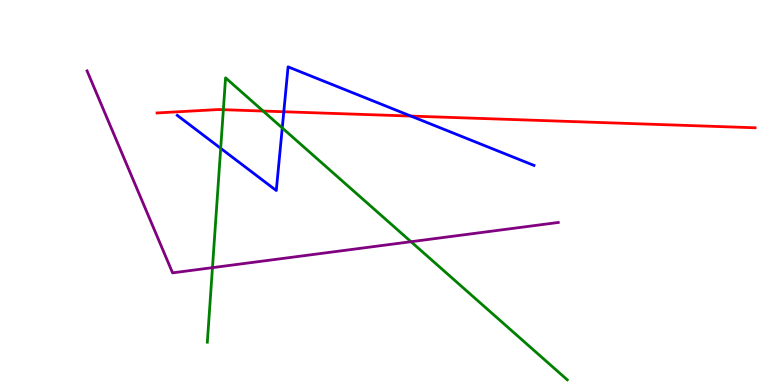[{'lines': ['blue', 'red'], 'intersections': [{'x': 3.66, 'y': 7.1}, {'x': 5.3, 'y': 6.99}]}, {'lines': ['green', 'red'], 'intersections': [{'x': 2.88, 'y': 7.15}, {'x': 3.4, 'y': 7.12}]}, {'lines': ['purple', 'red'], 'intersections': []}, {'lines': ['blue', 'green'], 'intersections': [{'x': 2.85, 'y': 6.15}, {'x': 3.64, 'y': 6.68}]}, {'lines': ['blue', 'purple'], 'intersections': []}, {'lines': ['green', 'purple'], 'intersections': [{'x': 2.74, 'y': 3.05}, {'x': 5.3, 'y': 3.72}]}]